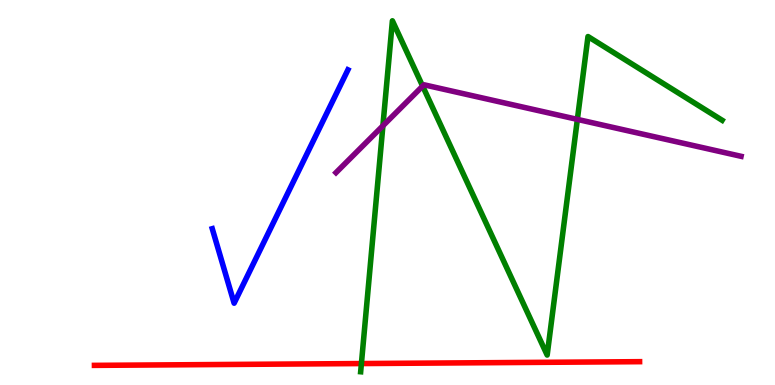[{'lines': ['blue', 'red'], 'intersections': []}, {'lines': ['green', 'red'], 'intersections': [{'x': 4.66, 'y': 0.557}]}, {'lines': ['purple', 'red'], 'intersections': []}, {'lines': ['blue', 'green'], 'intersections': []}, {'lines': ['blue', 'purple'], 'intersections': []}, {'lines': ['green', 'purple'], 'intersections': [{'x': 4.94, 'y': 6.73}, {'x': 5.45, 'y': 7.76}, {'x': 7.45, 'y': 6.9}]}]